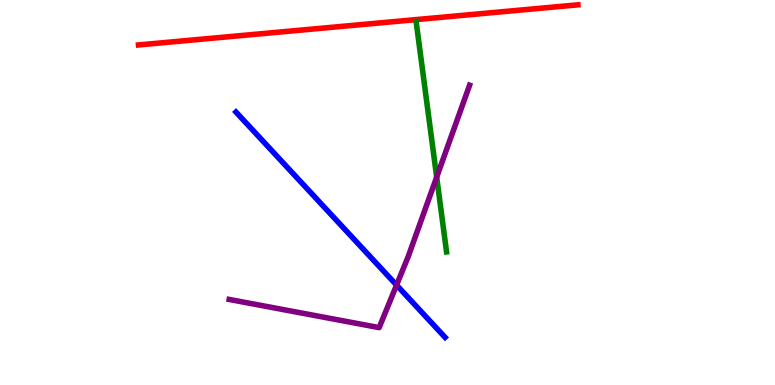[{'lines': ['blue', 'red'], 'intersections': []}, {'lines': ['green', 'red'], 'intersections': []}, {'lines': ['purple', 'red'], 'intersections': []}, {'lines': ['blue', 'green'], 'intersections': []}, {'lines': ['blue', 'purple'], 'intersections': [{'x': 5.12, 'y': 2.6}]}, {'lines': ['green', 'purple'], 'intersections': [{'x': 5.63, 'y': 5.4}]}]